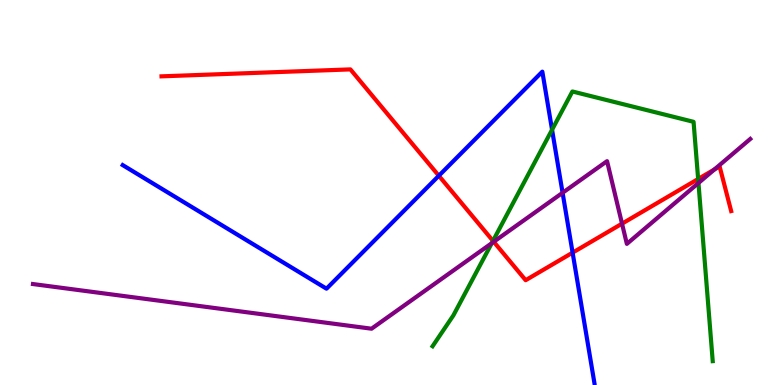[{'lines': ['blue', 'red'], 'intersections': [{'x': 5.66, 'y': 5.44}, {'x': 7.39, 'y': 3.44}]}, {'lines': ['green', 'red'], 'intersections': [{'x': 6.36, 'y': 3.74}, {'x': 9.01, 'y': 5.35}]}, {'lines': ['purple', 'red'], 'intersections': [{'x': 6.37, 'y': 3.72}, {'x': 8.03, 'y': 4.19}, {'x': 9.22, 'y': 5.6}]}, {'lines': ['blue', 'green'], 'intersections': [{'x': 7.12, 'y': 6.63}]}, {'lines': ['blue', 'purple'], 'intersections': [{'x': 7.26, 'y': 4.99}]}, {'lines': ['green', 'purple'], 'intersections': [{'x': 6.35, 'y': 3.68}, {'x': 9.01, 'y': 5.25}]}]